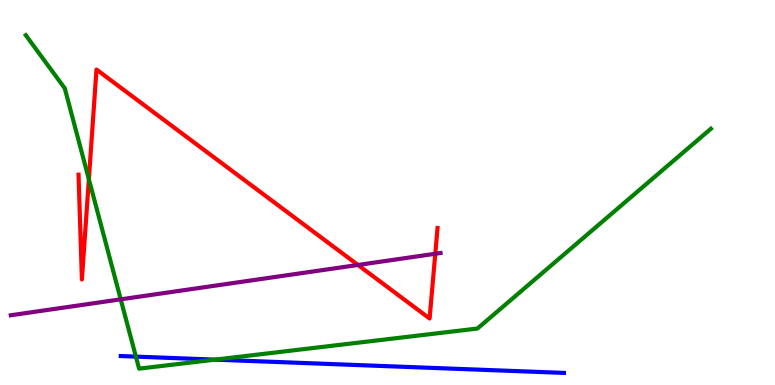[{'lines': ['blue', 'red'], 'intersections': []}, {'lines': ['green', 'red'], 'intersections': [{'x': 1.15, 'y': 5.34}]}, {'lines': ['purple', 'red'], 'intersections': [{'x': 4.62, 'y': 3.12}, {'x': 5.62, 'y': 3.41}]}, {'lines': ['blue', 'green'], 'intersections': [{'x': 1.75, 'y': 0.737}, {'x': 2.78, 'y': 0.659}]}, {'lines': ['blue', 'purple'], 'intersections': []}, {'lines': ['green', 'purple'], 'intersections': [{'x': 1.56, 'y': 2.22}]}]